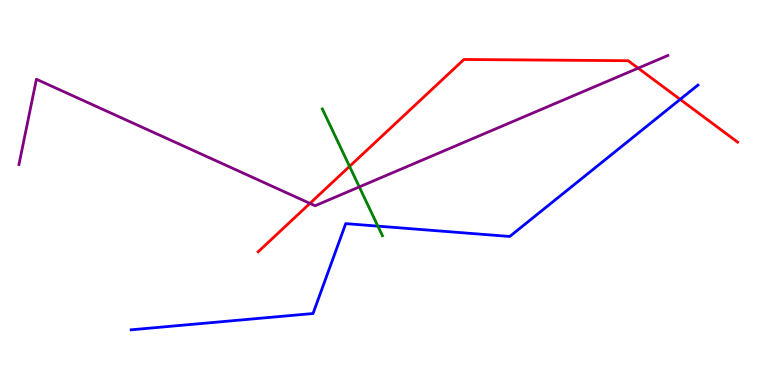[{'lines': ['blue', 'red'], 'intersections': [{'x': 8.78, 'y': 7.42}]}, {'lines': ['green', 'red'], 'intersections': [{'x': 4.51, 'y': 5.68}]}, {'lines': ['purple', 'red'], 'intersections': [{'x': 4.0, 'y': 4.72}, {'x': 8.23, 'y': 8.23}]}, {'lines': ['blue', 'green'], 'intersections': [{'x': 4.88, 'y': 4.13}]}, {'lines': ['blue', 'purple'], 'intersections': []}, {'lines': ['green', 'purple'], 'intersections': [{'x': 4.64, 'y': 5.14}]}]